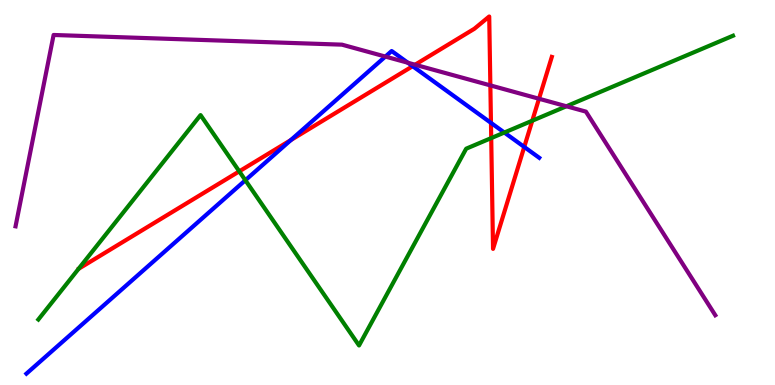[{'lines': ['blue', 'red'], 'intersections': [{'x': 3.75, 'y': 6.36}, {'x': 5.32, 'y': 8.28}, {'x': 6.34, 'y': 6.81}, {'x': 6.76, 'y': 6.18}]}, {'lines': ['green', 'red'], 'intersections': [{'x': 3.09, 'y': 5.55}, {'x': 6.34, 'y': 6.41}, {'x': 6.87, 'y': 6.86}]}, {'lines': ['purple', 'red'], 'intersections': [{'x': 5.36, 'y': 8.32}, {'x': 6.33, 'y': 7.78}, {'x': 6.95, 'y': 7.44}]}, {'lines': ['blue', 'green'], 'intersections': [{'x': 3.17, 'y': 5.32}, {'x': 6.51, 'y': 6.56}]}, {'lines': ['blue', 'purple'], 'intersections': [{'x': 4.97, 'y': 8.53}, {'x': 5.26, 'y': 8.37}]}, {'lines': ['green', 'purple'], 'intersections': [{'x': 7.31, 'y': 7.24}]}]